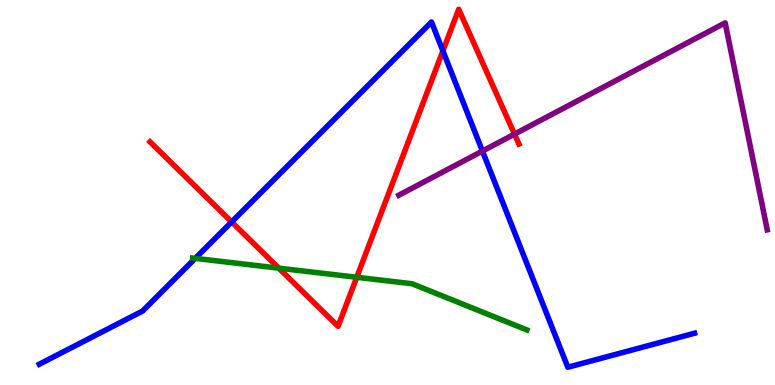[{'lines': ['blue', 'red'], 'intersections': [{'x': 2.99, 'y': 4.24}, {'x': 5.71, 'y': 8.68}]}, {'lines': ['green', 'red'], 'intersections': [{'x': 3.6, 'y': 3.03}, {'x': 4.6, 'y': 2.8}]}, {'lines': ['purple', 'red'], 'intersections': [{'x': 6.64, 'y': 6.52}]}, {'lines': ['blue', 'green'], 'intersections': [{'x': 2.52, 'y': 3.29}]}, {'lines': ['blue', 'purple'], 'intersections': [{'x': 6.23, 'y': 6.08}]}, {'lines': ['green', 'purple'], 'intersections': []}]